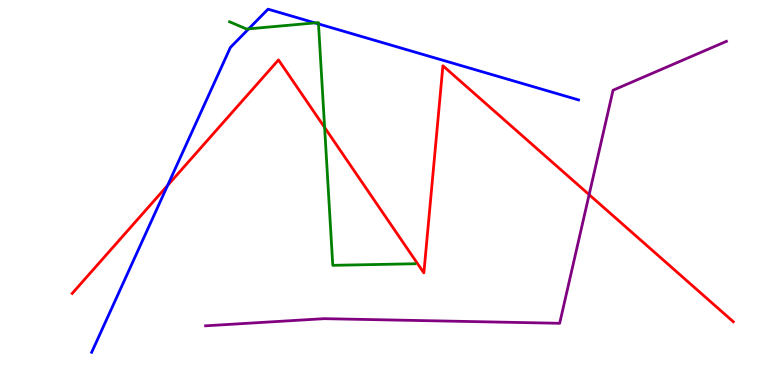[{'lines': ['blue', 'red'], 'intersections': [{'x': 2.16, 'y': 5.18}]}, {'lines': ['green', 'red'], 'intersections': [{'x': 4.19, 'y': 6.69}]}, {'lines': ['purple', 'red'], 'intersections': [{'x': 7.6, 'y': 4.94}]}, {'lines': ['blue', 'green'], 'intersections': [{'x': 3.21, 'y': 9.25}, {'x': 4.06, 'y': 9.41}, {'x': 4.11, 'y': 9.38}]}, {'lines': ['blue', 'purple'], 'intersections': []}, {'lines': ['green', 'purple'], 'intersections': []}]